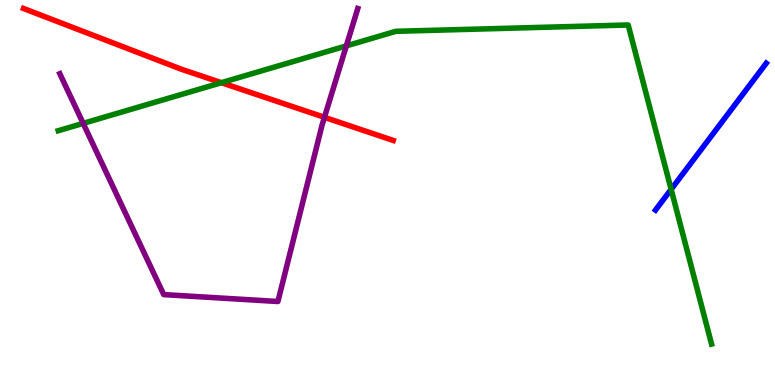[{'lines': ['blue', 'red'], 'intersections': []}, {'lines': ['green', 'red'], 'intersections': [{'x': 2.86, 'y': 7.85}]}, {'lines': ['purple', 'red'], 'intersections': [{'x': 4.19, 'y': 6.95}]}, {'lines': ['blue', 'green'], 'intersections': [{'x': 8.66, 'y': 5.08}]}, {'lines': ['blue', 'purple'], 'intersections': []}, {'lines': ['green', 'purple'], 'intersections': [{'x': 1.07, 'y': 6.8}, {'x': 4.47, 'y': 8.81}]}]